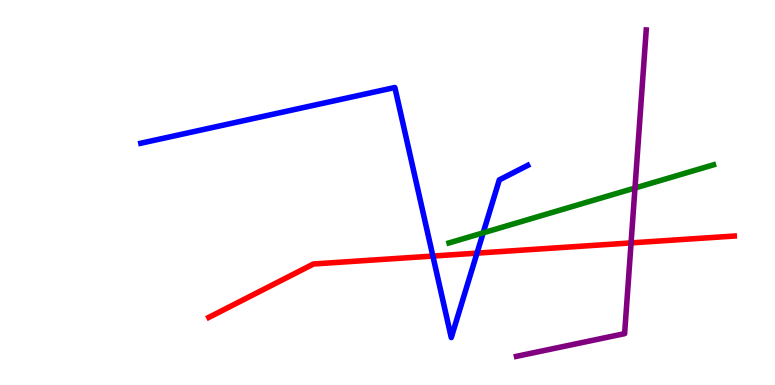[{'lines': ['blue', 'red'], 'intersections': [{'x': 5.59, 'y': 3.35}, {'x': 6.15, 'y': 3.43}]}, {'lines': ['green', 'red'], 'intersections': []}, {'lines': ['purple', 'red'], 'intersections': [{'x': 8.14, 'y': 3.69}]}, {'lines': ['blue', 'green'], 'intersections': [{'x': 6.23, 'y': 3.95}]}, {'lines': ['blue', 'purple'], 'intersections': []}, {'lines': ['green', 'purple'], 'intersections': [{'x': 8.19, 'y': 5.12}]}]